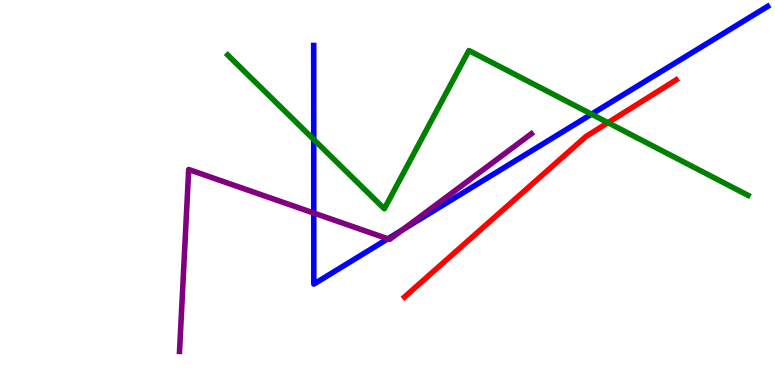[{'lines': ['blue', 'red'], 'intersections': []}, {'lines': ['green', 'red'], 'intersections': [{'x': 7.84, 'y': 6.81}]}, {'lines': ['purple', 'red'], 'intersections': []}, {'lines': ['blue', 'green'], 'intersections': [{'x': 4.05, 'y': 6.38}, {'x': 7.63, 'y': 7.03}]}, {'lines': ['blue', 'purple'], 'intersections': [{'x': 4.05, 'y': 4.47}, {'x': 5.0, 'y': 3.8}, {'x': 5.19, 'y': 4.03}]}, {'lines': ['green', 'purple'], 'intersections': []}]